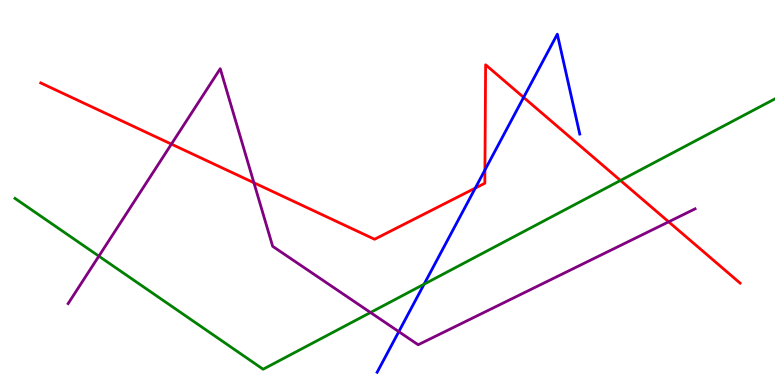[{'lines': ['blue', 'red'], 'intersections': [{'x': 6.13, 'y': 5.11}, {'x': 6.26, 'y': 5.58}, {'x': 6.76, 'y': 7.47}]}, {'lines': ['green', 'red'], 'intersections': [{'x': 8.01, 'y': 5.31}]}, {'lines': ['purple', 'red'], 'intersections': [{'x': 2.21, 'y': 6.26}, {'x': 3.28, 'y': 5.25}, {'x': 8.63, 'y': 4.24}]}, {'lines': ['blue', 'green'], 'intersections': [{'x': 5.47, 'y': 2.62}]}, {'lines': ['blue', 'purple'], 'intersections': [{'x': 5.15, 'y': 1.39}]}, {'lines': ['green', 'purple'], 'intersections': [{'x': 1.28, 'y': 3.35}, {'x': 4.78, 'y': 1.88}]}]